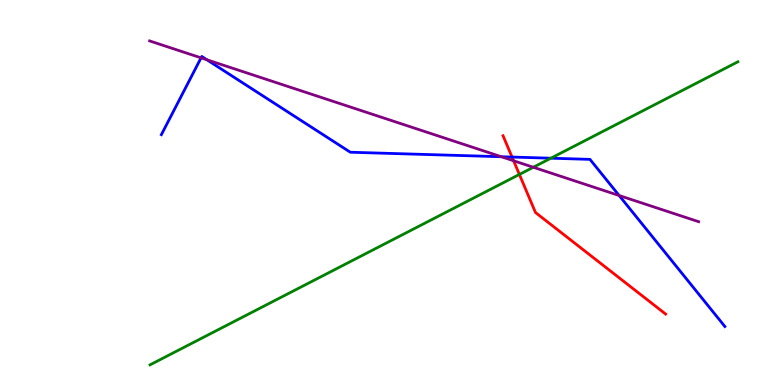[{'lines': ['blue', 'red'], 'intersections': [{'x': 6.61, 'y': 5.92}]}, {'lines': ['green', 'red'], 'intersections': [{'x': 6.7, 'y': 5.47}]}, {'lines': ['purple', 'red'], 'intersections': [{'x': 6.63, 'y': 5.82}]}, {'lines': ['blue', 'green'], 'intersections': [{'x': 7.11, 'y': 5.89}]}, {'lines': ['blue', 'purple'], 'intersections': [{'x': 2.59, 'y': 8.5}, {'x': 2.67, 'y': 8.45}, {'x': 6.47, 'y': 5.93}, {'x': 7.99, 'y': 4.92}]}, {'lines': ['green', 'purple'], 'intersections': [{'x': 6.88, 'y': 5.66}]}]